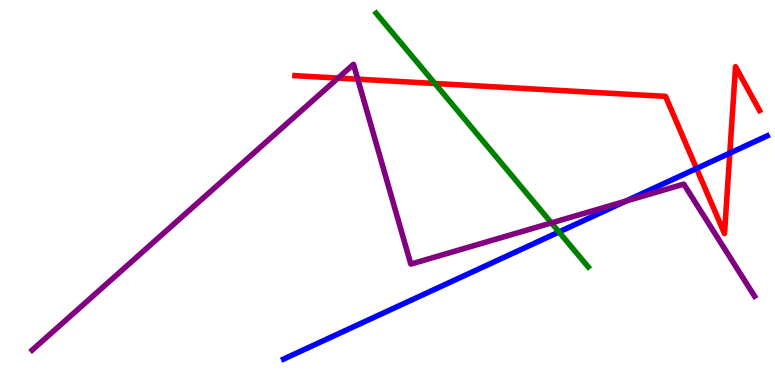[{'lines': ['blue', 'red'], 'intersections': [{'x': 8.99, 'y': 5.62}, {'x': 9.42, 'y': 6.02}]}, {'lines': ['green', 'red'], 'intersections': [{'x': 5.61, 'y': 7.83}]}, {'lines': ['purple', 'red'], 'intersections': [{'x': 4.36, 'y': 7.97}, {'x': 4.62, 'y': 7.94}]}, {'lines': ['blue', 'green'], 'intersections': [{'x': 7.21, 'y': 3.97}]}, {'lines': ['blue', 'purple'], 'intersections': [{'x': 8.08, 'y': 4.78}]}, {'lines': ['green', 'purple'], 'intersections': [{'x': 7.12, 'y': 4.21}]}]